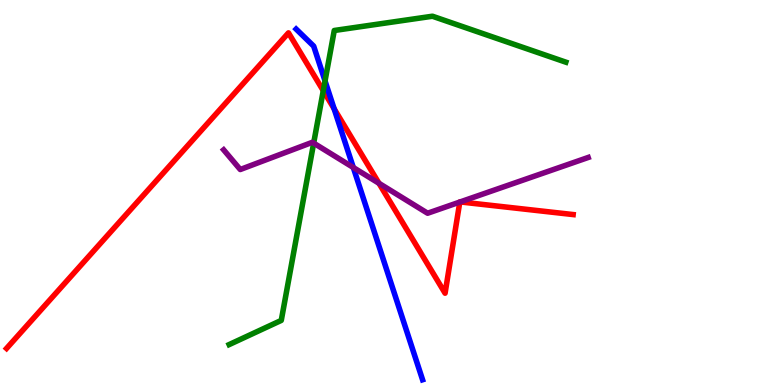[{'lines': ['blue', 'red'], 'intersections': [{'x': 4.31, 'y': 7.18}]}, {'lines': ['green', 'red'], 'intersections': [{'x': 4.17, 'y': 7.64}]}, {'lines': ['purple', 'red'], 'intersections': [{'x': 4.89, 'y': 5.24}, {'x': 5.93, 'y': 4.75}, {'x': 5.94, 'y': 4.76}]}, {'lines': ['blue', 'green'], 'intersections': [{'x': 4.19, 'y': 7.9}]}, {'lines': ['blue', 'purple'], 'intersections': [{'x': 4.56, 'y': 5.65}]}, {'lines': ['green', 'purple'], 'intersections': [{'x': 4.05, 'y': 6.28}]}]